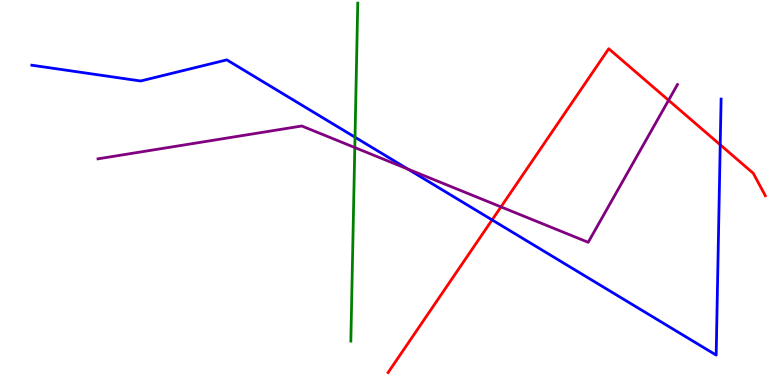[{'lines': ['blue', 'red'], 'intersections': [{'x': 6.35, 'y': 4.29}, {'x': 9.29, 'y': 6.24}]}, {'lines': ['green', 'red'], 'intersections': []}, {'lines': ['purple', 'red'], 'intersections': [{'x': 6.46, 'y': 4.63}, {'x': 8.63, 'y': 7.4}]}, {'lines': ['blue', 'green'], 'intersections': [{'x': 4.58, 'y': 6.44}]}, {'lines': ['blue', 'purple'], 'intersections': [{'x': 5.26, 'y': 5.61}]}, {'lines': ['green', 'purple'], 'intersections': [{'x': 4.58, 'y': 6.17}]}]